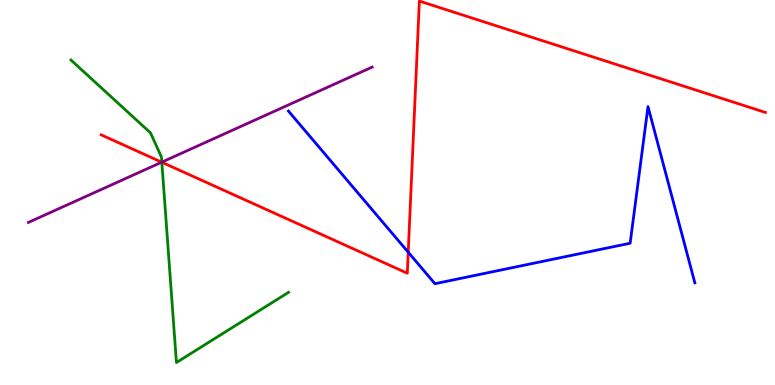[{'lines': ['blue', 'red'], 'intersections': [{'x': 5.27, 'y': 3.45}]}, {'lines': ['green', 'red'], 'intersections': [{'x': 2.09, 'y': 5.79}]}, {'lines': ['purple', 'red'], 'intersections': [{'x': 2.09, 'y': 5.79}]}, {'lines': ['blue', 'green'], 'intersections': []}, {'lines': ['blue', 'purple'], 'intersections': []}, {'lines': ['green', 'purple'], 'intersections': [{'x': 2.09, 'y': 5.79}]}]